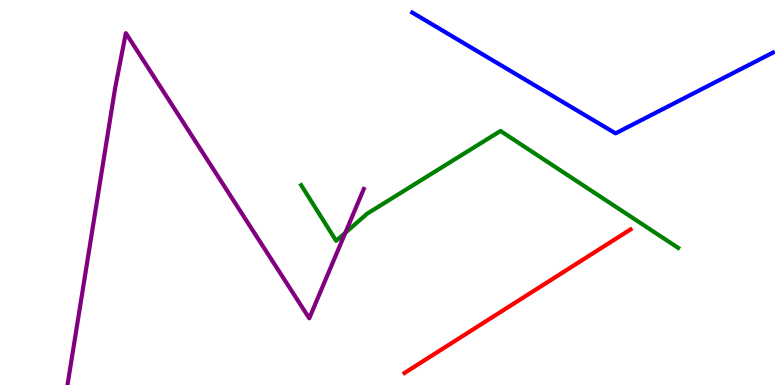[{'lines': ['blue', 'red'], 'intersections': []}, {'lines': ['green', 'red'], 'intersections': []}, {'lines': ['purple', 'red'], 'intersections': []}, {'lines': ['blue', 'green'], 'intersections': []}, {'lines': ['blue', 'purple'], 'intersections': []}, {'lines': ['green', 'purple'], 'intersections': [{'x': 4.46, 'y': 3.95}]}]